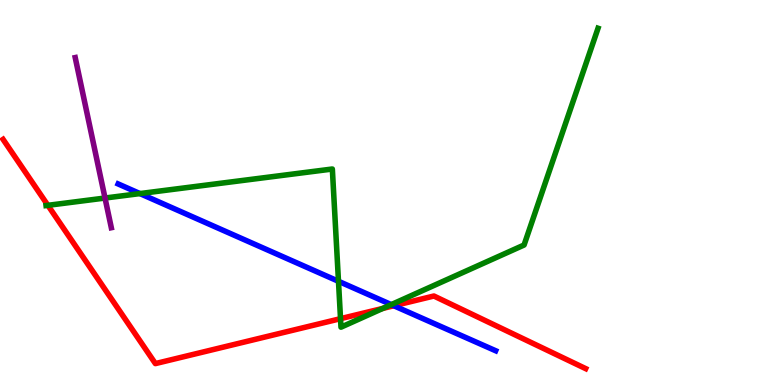[{'lines': ['blue', 'red'], 'intersections': [{'x': 5.08, 'y': 2.06}]}, {'lines': ['green', 'red'], 'intersections': [{'x': 0.618, 'y': 4.67}, {'x': 4.39, 'y': 1.72}, {'x': 4.94, 'y': 1.99}]}, {'lines': ['purple', 'red'], 'intersections': []}, {'lines': ['blue', 'green'], 'intersections': [{'x': 1.81, 'y': 4.97}, {'x': 4.37, 'y': 2.69}, {'x': 5.05, 'y': 2.09}]}, {'lines': ['blue', 'purple'], 'intersections': []}, {'lines': ['green', 'purple'], 'intersections': [{'x': 1.36, 'y': 4.86}]}]